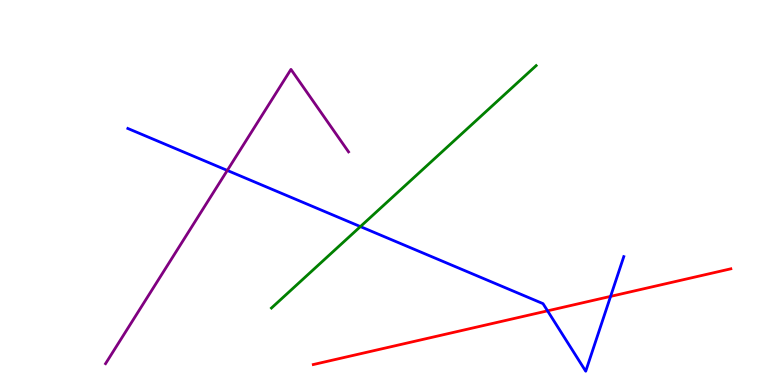[{'lines': ['blue', 'red'], 'intersections': [{'x': 7.07, 'y': 1.93}, {'x': 7.88, 'y': 2.3}]}, {'lines': ['green', 'red'], 'intersections': []}, {'lines': ['purple', 'red'], 'intersections': []}, {'lines': ['blue', 'green'], 'intersections': [{'x': 4.65, 'y': 4.11}]}, {'lines': ['blue', 'purple'], 'intersections': [{'x': 2.93, 'y': 5.57}]}, {'lines': ['green', 'purple'], 'intersections': []}]